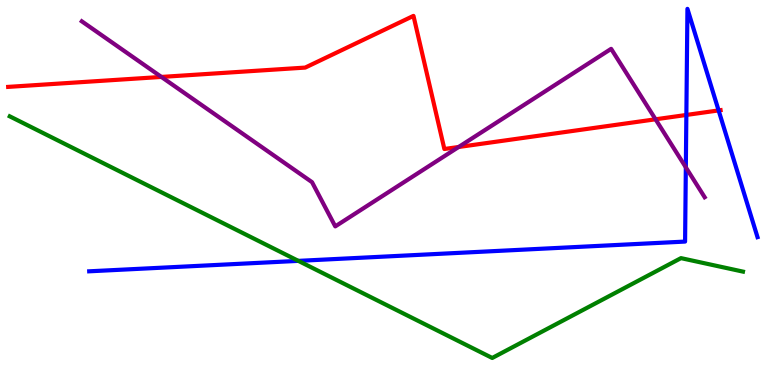[{'lines': ['blue', 'red'], 'intersections': [{'x': 8.86, 'y': 7.01}, {'x': 9.27, 'y': 7.13}]}, {'lines': ['green', 'red'], 'intersections': []}, {'lines': ['purple', 'red'], 'intersections': [{'x': 2.08, 'y': 8.0}, {'x': 5.92, 'y': 6.18}, {'x': 8.46, 'y': 6.9}]}, {'lines': ['blue', 'green'], 'intersections': [{'x': 3.85, 'y': 3.22}]}, {'lines': ['blue', 'purple'], 'intersections': [{'x': 8.85, 'y': 5.65}]}, {'lines': ['green', 'purple'], 'intersections': []}]